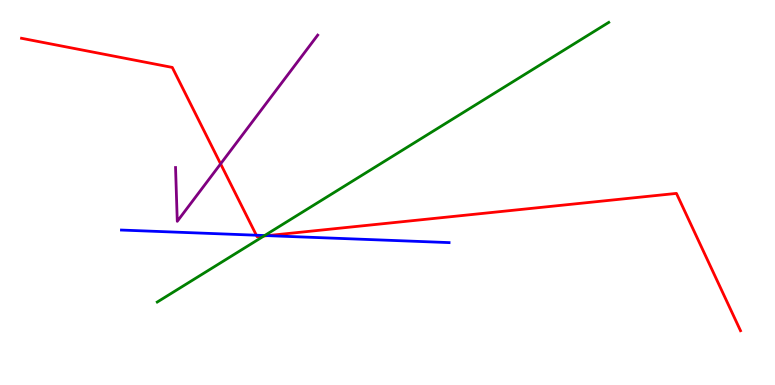[{'lines': ['blue', 'red'], 'intersections': [{'x': 3.31, 'y': 3.89}, {'x': 3.45, 'y': 3.88}]}, {'lines': ['green', 'red'], 'intersections': [{'x': 3.4, 'y': 3.87}]}, {'lines': ['purple', 'red'], 'intersections': [{'x': 2.85, 'y': 5.74}]}, {'lines': ['blue', 'green'], 'intersections': [{'x': 3.41, 'y': 3.88}]}, {'lines': ['blue', 'purple'], 'intersections': []}, {'lines': ['green', 'purple'], 'intersections': []}]